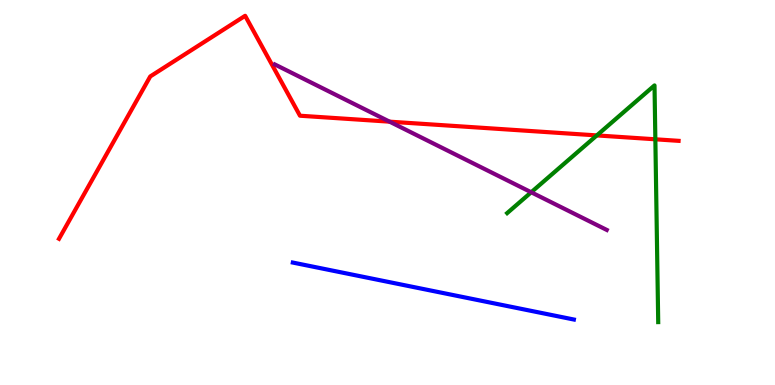[{'lines': ['blue', 'red'], 'intersections': []}, {'lines': ['green', 'red'], 'intersections': [{'x': 7.7, 'y': 6.48}, {'x': 8.46, 'y': 6.38}]}, {'lines': ['purple', 'red'], 'intersections': [{'x': 5.03, 'y': 6.84}]}, {'lines': ['blue', 'green'], 'intersections': []}, {'lines': ['blue', 'purple'], 'intersections': []}, {'lines': ['green', 'purple'], 'intersections': [{'x': 6.85, 'y': 5.01}]}]